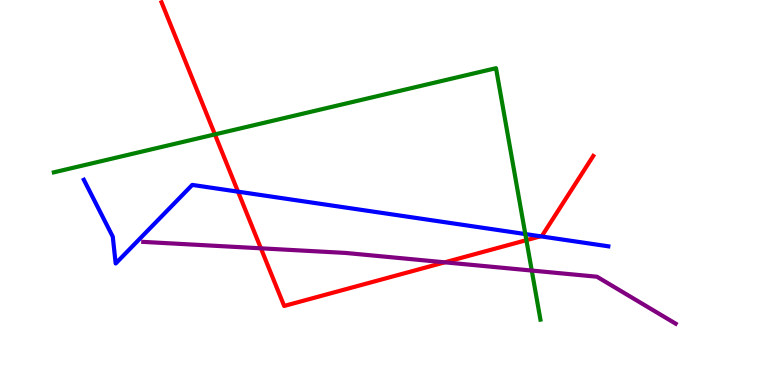[{'lines': ['blue', 'red'], 'intersections': [{'x': 3.07, 'y': 5.02}, {'x': 6.97, 'y': 3.86}]}, {'lines': ['green', 'red'], 'intersections': [{'x': 2.77, 'y': 6.51}, {'x': 6.79, 'y': 3.76}]}, {'lines': ['purple', 'red'], 'intersections': [{'x': 3.37, 'y': 3.55}, {'x': 5.74, 'y': 3.19}]}, {'lines': ['blue', 'green'], 'intersections': [{'x': 6.78, 'y': 3.92}]}, {'lines': ['blue', 'purple'], 'intersections': []}, {'lines': ['green', 'purple'], 'intersections': [{'x': 6.86, 'y': 2.97}]}]